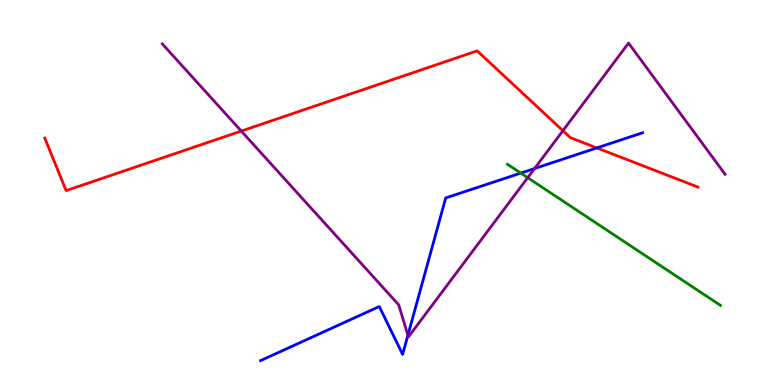[{'lines': ['blue', 'red'], 'intersections': [{'x': 7.7, 'y': 6.16}]}, {'lines': ['green', 'red'], 'intersections': []}, {'lines': ['purple', 'red'], 'intersections': [{'x': 3.11, 'y': 6.6}, {'x': 7.26, 'y': 6.61}]}, {'lines': ['blue', 'green'], 'intersections': [{'x': 6.72, 'y': 5.5}]}, {'lines': ['blue', 'purple'], 'intersections': [{'x': 5.26, 'y': 1.29}, {'x': 6.9, 'y': 5.62}]}, {'lines': ['green', 'purple'], 'intersections': [{'x': 6.81, 'y': 5.38}]}]